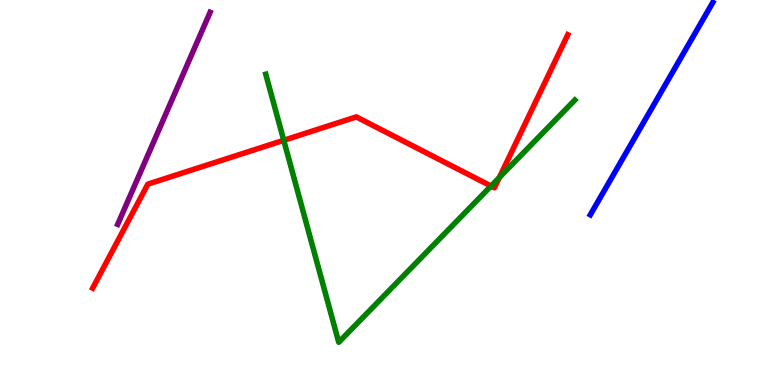[{'lines': ['blue', 'red'], 'intersections': []}, {'lines': ['green', 'red'], 'intersections': [{'x': 3.66, 'y': 6.36}, {'x': 6.34, 'y': 5.17}, {'x': 6.44, 'y': 5.39}]}, {'lines': ['purple', 'red'], 'intersections': []}, {'lines': ['blue', 'green'], 'intersections': []}, {'lines': ['blue', 'purple'], 'intersections': []}, {'lines': ['green', 'purple'], 'intersections': []}]